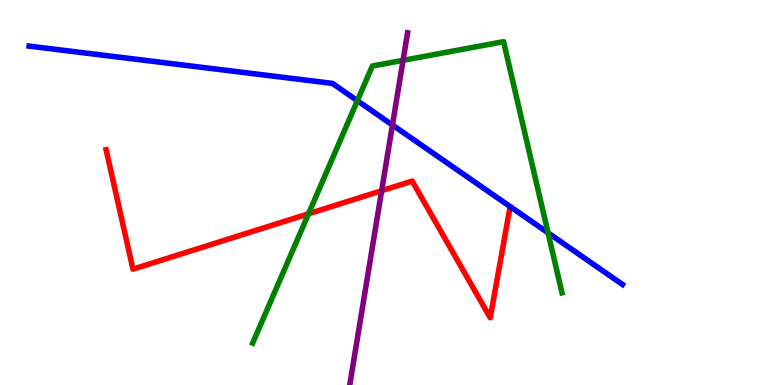[{'lines': ['blue', 'red'], 'intersections': []}, {'lines': ['green', 'red'], 'intersections': [{'x': 3.98, 'y': 4.45}]}, {'lines': ['purple', 'red'], 'intersections': [{'x': 4.92, 'y': 5.05}]}, {'lines': ['blue', 'green'], 'intersections': [{'x': 4.61, 'y': 7.38}, {'x': 7.07, 'y': 3.95}]}, {'lines': ['blue', 'purple'], 'intersections': [{'x': 5.06, 'y': 6.75}]}, {'lines': ['green', 'purple'], 'intersections': [{'x': 5.2, 'y': 8.43}]}]